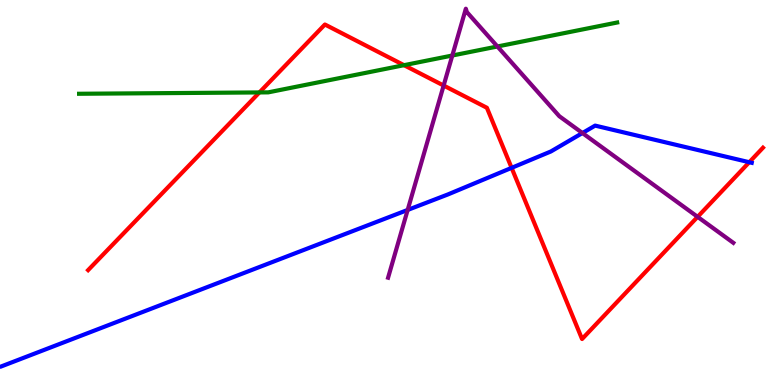[{'lines': ['blue', 'red'], 'intersections': [{'x': 6.6, 'y': 5.64}, {'x': 9.67, 'y': 5.79}]}, {'lines': ['green', 'red'], 'intersections': [{'x': 3.35, 'y': 7.6}, {'x': 5.21, 'y': 8.31}]}, {'lines': ['purple', 'red'], 'intersections': [{'x': 5.72, 'y': 7.78}, {'x': 9.0, 'y': 4.37}]}, {'lines': ['blue', 'green'], 'intersections': []}, {'lines': ['blue', 'purple'], 'intersections': [{'x': 5.26, 'y': 4.55}, {'x': 7.52, 'y': 6.54}]}, {'lines': ['green', 'purple'], 'intersections': [{'x': 5.84, 'y': 8.56}, {'x': 6.42, 'y': 8.79}]}]